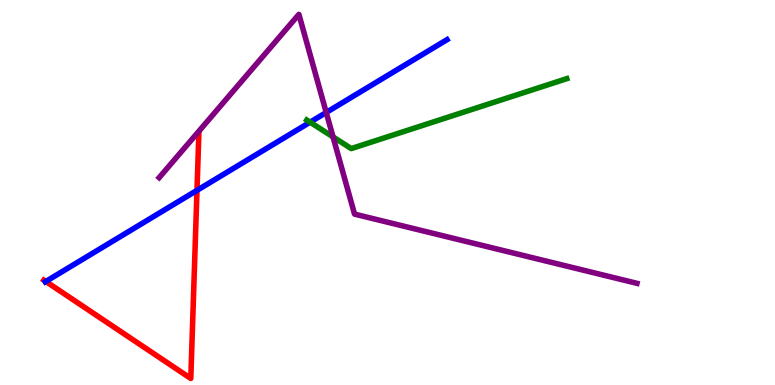[{'lines': ['blue', 'red'], 'intersections': [{'x': 0.591, 'y': 2.69}, {'x': 2.54, 'y': 5.06}]}, {'lines': ['green', 'red'], 'intersections': []}, {'lines': ['purple', 'red'], 'intersections': []}, {'lines': ['blue', 'green'], 'intersections': [{'x': 4.0, 'y': 6.83}]}, {'lines': ['blue', 'purple'], 'intersections': [{'x': 4.21, 'y': 7.08}]}, {'lines': ['green', 'purple'], 'intersections': [{'x': 4.3, 'y': 6.44}]}]